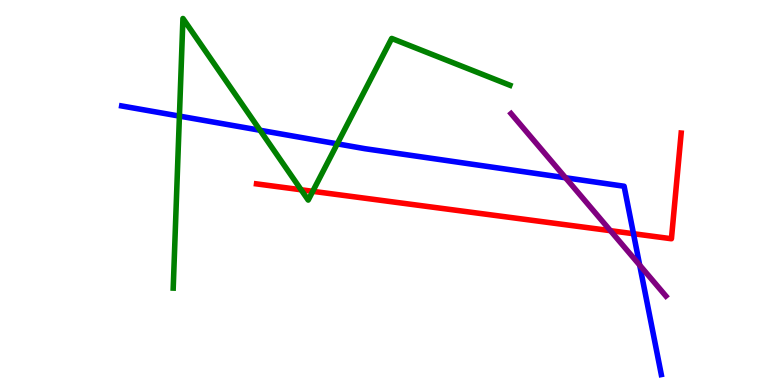[{'lines': ['blue', 'red'], 'intersections': [{'x': 8.17, 'y': 3.93}]}, {'lines': ['green', 'red'], 'intersections': [{'x': 3.89, 'y': 5.07}, {'x': 4.04, 'y': 5.03}]}, {'lines': ['purple', 'red'], 'intersections': [{'x': 7.88, 'y': 4.01}]}, {'lines': ['blue', 'green'], 'intersections': [{'x': 2.32, 'y': 6.98}, {'x': 3.36, 'y': 6.62}, {'x': 4.35, 'y': 6.26}]}, {'lines': ['blue', 'purple'], 'intersections': [{'x': 7.3, 'y': 5.38}, {'x': 8.25, 'y': 3.11}]}, {'lines': ['green', 'purple'], 'intersections': []}]